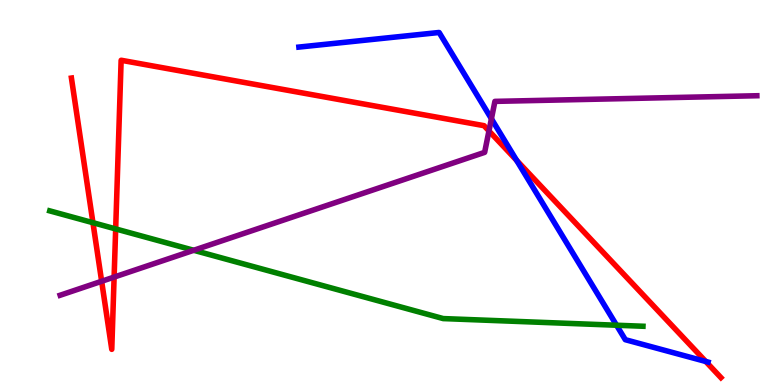[{'lines': ['blue', 'red'], 'intersections': [{'x': 6.67, 'y': 5.83}, {'x': 9.11, 'y': 0.611}]}, {'lines': ['green', 'red'], 'intersections': [{'x': 1.2, 'y': 4.22}, {'x': 1.49, 'y': 4.05}]}, {'lines': ['purple', 'red'], 'intersections': [{'x': 1.31, 'y': 2.69}, {'x': 1.47, 'y': 2.8}, {'x': 6.31, 'y': 6.6}]}, {'lines': ['blue', 'green'], 'intersections': [{'x': 7.96, 'y': 1.55}]}, {'lines': ['blue', 'purple'], 'intersections': [{'x': 6.34, 'y': 6.92}]}, {'lines': ['green', 'purple'], 'intersections': [{'x': 2.5, 'y': 3.5}]}]